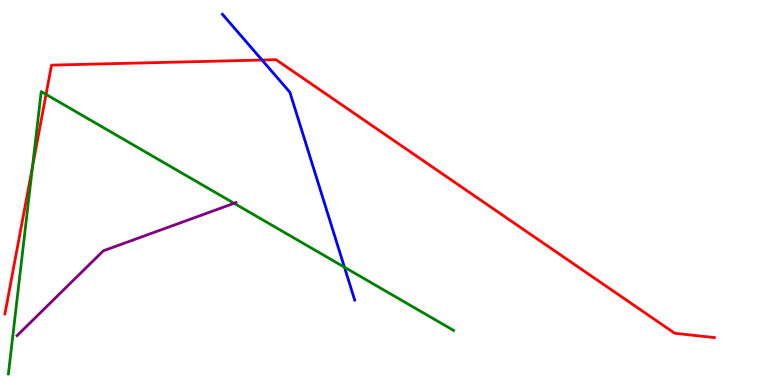[{'lines': ['blue', 'red'], 'intersections': [{'x': 3.38, 'y': 8.44}]}, {'lines': ['green', 'red'], 'intersections': [{'x': 0.419, 'y': 5.66}, {'x': 0.594, 'y': 7.55}]}, {'lines': ['purple', 'red'], 'intersections': []}, {'lines': ['blue', 'green'], 'intersections': [{'x': 4.44, 'y': 3.06}]}, {'lines': ['blue', 'purple'], 'intersections': []}, {'lines': ['green', 'purple'], 'intersections': [{'x': 3.02, 'y': 4.72}]}]